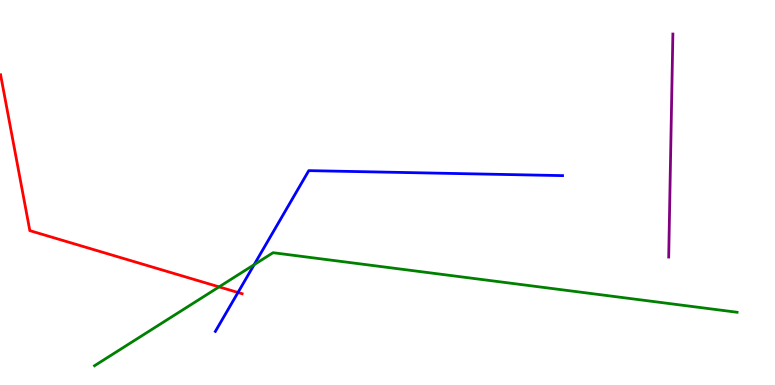[{'lines': ['blue', 'red'], 'intersections': [{'x': 3.07, 'y': 2.4}]}, {'lines': ['green', 'red'], 'intersections': [{'x': 2.83, 'y': 2.55}]}, {'lines': ['purple', 'red'], 'intersections': []}, {'lines': ['blue', 'green'], 'intersections': [{'x': 3.28, 'y': 3.12}]}, {'lines': ['blue', 'purple'], 'intersections': []}, {'lines': ['green', 'purple'], 'intersections': []}]